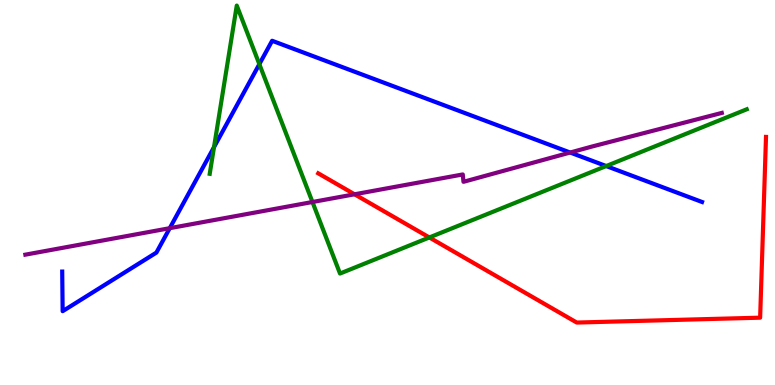[{'lines': ['blue', 'red'], 'intersections': []}, {'lines': ['green', 'red'], 'intersections': [{'x': 5.54, 'y': 3.83}]}, {'lines': ['purple', 'red'], 'intersections': [{'x': 4.57, 'y': 4.95}]}, {'lines': ['blue', 'green'], 'intersections': [{'x': 2.76, 'y': 6.18}, {'x': 3.35, 'y': 8.33}, {'x': 7.82, 'y': 5.69}]}, {'lines': ['blue', 'purple'], 'intersections': [{'x': 2.19, 'y': 4.07}, {'x': 7.36, 'y': 6.04}]}, {'lines': ['green', 'purple'], 'intersections': [{'x': 4.03, 'y': 4.75}]}]